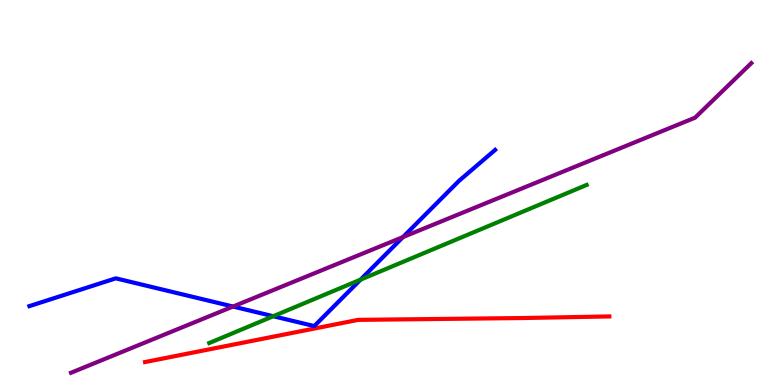[{'lines': ['blue', 'red'], 'intersections': []}, {'lines': ['green', 'red'], 'intersections': []}, {'lines': ['purple', 'red'], 'intersections': []}, {'lines': ['blue', 'green'], 'intersections': [{'x': 3.53, 'y': 1.79}, {'x': 4.65, 'y': 2.74}]}, {'lines': ['blue', 'purple'], 'intersections': [{'x': 3.01, 'y': 2.04}, {'x': 5.2, 'y': 3.84}]}, {'lines': ['green', 'purple'], 'intersections': []}]